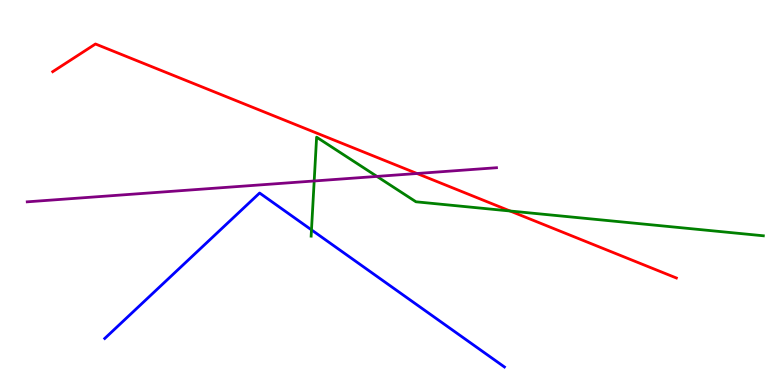[{'lines': ['blue', 'red'], 'intersections': []}, {'lines': ['green', 'red'], 'intersections': [{'x': 6.58, 'y': 4.52}]}, {'lines': ['purple', 'red'], 'intersections': [{'x': 5.38, 'y': 5.49}]}, {'lines': ['blue', 'green'], 'intersections': [{'x': 4.02, 'y': 4.03}]}, {'lines': ['blue', 'purple'], 'intersections': []}, {'lines': ['green', 'purple'], 'intersections': [{'x': 4.05, 'y': 5.3}, {'x': 4.86, 'y': 5.42}]}]